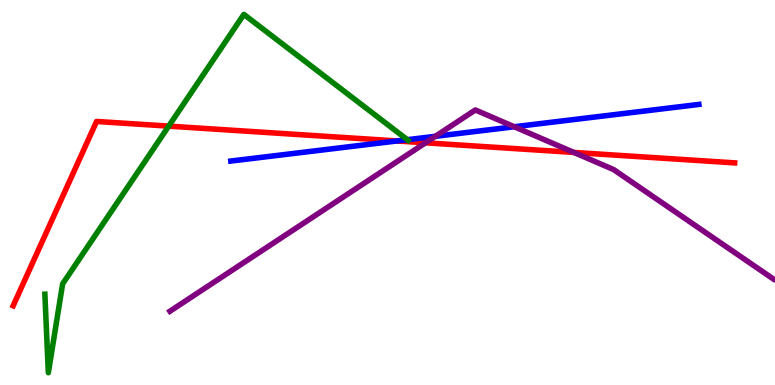[{'lines': ['blue', 'red'], 'intersections': [{'x': 5.12, 'y': 6.34}]}, {'lines': ['green', 'red'], 'intersections': [{'x': 2.18, 'y': 6.72}]}, {'lines': ['purple', 'red'], 'intersections': [{'x': 5.49, 'y': 6.29}, {'x': 7.4, 'y': 6.04}]}, {'lines': ['blue', 'green'], 'intersections': [{'x': 5.26, 'y': 6.37}]}, {'lines': ['blue', 'purple'], 'intersections': [{'x': 5.62, 'y': 6.46}, {'x': 6.64, 'y': 6.71}]}, {'lines': ['green', 'purple'], 'intersections': []}]